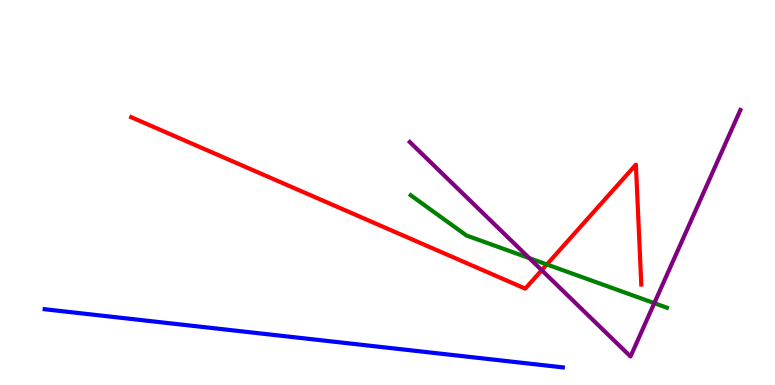[{'lines': ['blue', 'red'], 'intersections': []}, {'lines': ['green', 'red'], 'intersections': [{'x': 7.06, 'y': 3.13}]}, {'lines': ['purple', 'red'], 'intersections': [{'x': 6.99, 'y': 2.98}]}, {'lines': ['blue', 'green'], 'intersections': []}, {'lines': ['blue', 'purple'], 'intersections': []}, {'lines': ['green', 'purple'], 'intersections': [{'x': 6.83, 'y': 3.3}, {'x': 8.44, 'y': 2.13}]}]